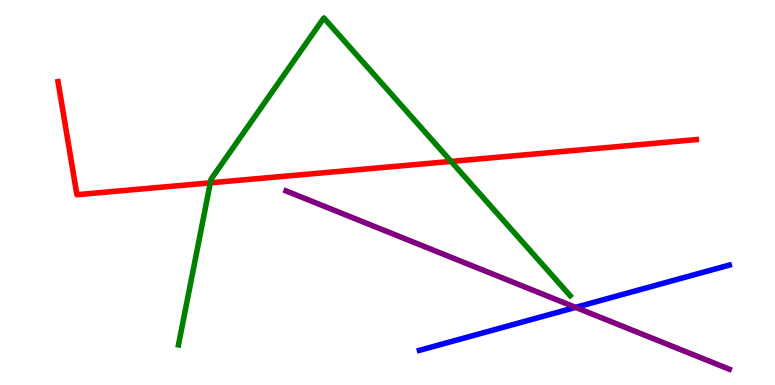[{'lines': ['blue', 'red'], 'intersections': []}, {'lines': ['green', 'red'], 'intersections': [{'x': 2.71, 'y': 5.25}, {'x': 5.82, 'y': 5.81}]}, {'lines': ['purple', 'red'], 'intersections': []}, {'lines': ['blue', 'green'], 'intersections': []}, {'lines': ['blue', 'purple'], 'intersections': [{'x': 7.43, 'y': 2.02}]}, {'lines': ['green', 'purple'], 'intersections': []}]